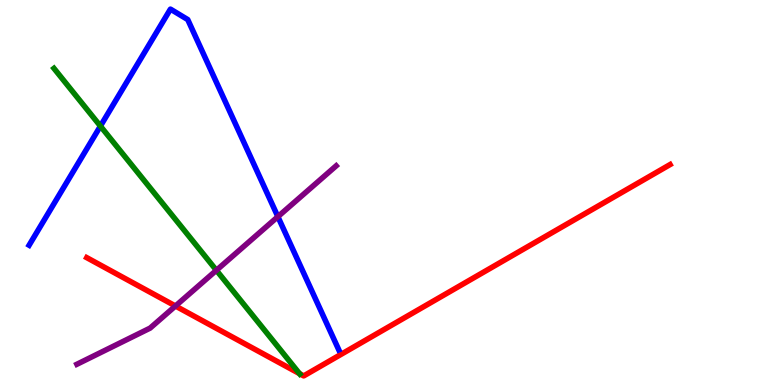[{'lines': ['blue', 'red'], 'intersections': []}, {'lines': ['green', 'red'], 'intersections': [{'x': 3.86, 'y': 0.295}]}, {'lines': ['purple', 'red'], 'intersections': [{'x': 2.26, 'y': 2.05}]}, {'lines': ['blue', 'green'], 'intersections': [{'x': 1.3, 'y': 6.72}]}, {'lines': ['blue', 'purple'], 'intersections': [{'x': 3.59, 'y': 4.37}]}, {'lines': ['green', 'purple'], 'intersections': [{'x': 2.79, 'y': 2.98}]}]